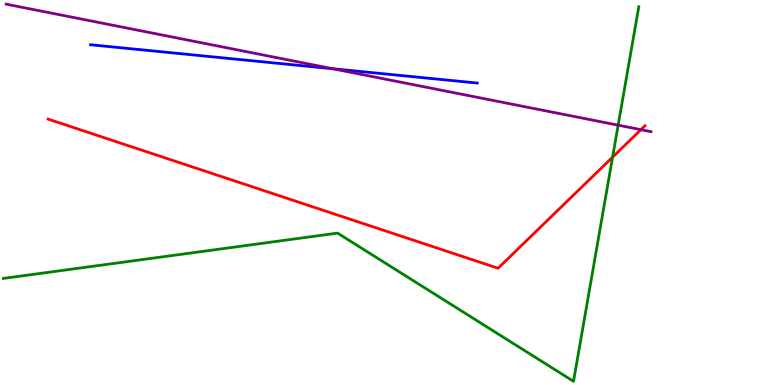[{'lines': ['blue', 'red'], 'intersections': []}, {'lines': ['green', 'red'], 'intersections': [{'x': 7.9, 'y': 5.92}]}, {'lines': ['purple', 'red'], 'intersections': [{'x': 8.27, 'y': 6.63}]}, {'lines': ['blue', 'green'], 'intersections': []}, {'lines': ['blue', 'purple'], 'intersections': [{'x': 4.29, 'y': 8.21}]}, {'lines': ['green', 'purple'], 'intersections': [{'x': 7.98, 'y': 6.75}]}]